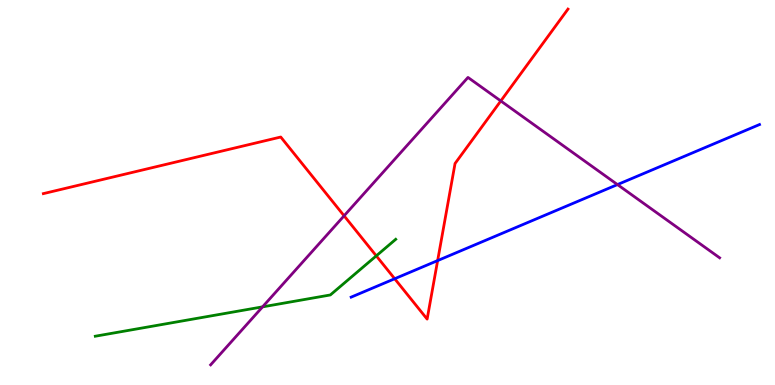[{'lines': ['blue', 'red'], 'intersections': [{'x': 5.09, 'y': 2.76}, {'x': 5.65, 'y': 3.23}]}, {'lines': ['green', 'red'], 'intersections': [{'x': 4.86, 'y': 3.35}]}, {'lines': ['purple', 'red'], 'intersections': [{'x': 4.44, 'y': 4.39}, {'x': 6.46, 'y': 7.38}]}, {'lines': ['blue', 'green'], 'intersections': []}, {'lines': ['blue', 'purple'], 'intersections': [{'x': 7.97, 'y': 5.21}]}, {'lines': ['green', 'purple'], 'intersections': [{'x': 3.39, 'y': 2.03}]}]